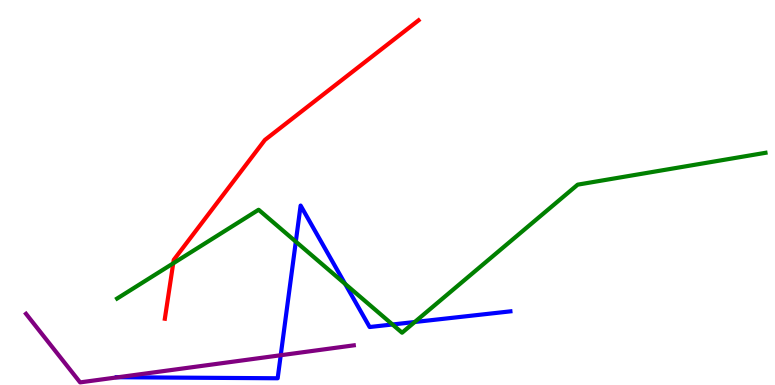[{'lines': ['blue', 'red'], 'intersections': []}, {'lines': ['green', 'red'], 'intersections': [{'x': 2.23, 'y': 3.16}]}, {'lines': ['purple', 'red'], 'intersections': []}, {'lines': ['blue', 'green'], 'intersections': [{'x': 3.82, 'y': 3.72}, {'x': 4.45, 'y': 2.63}, {'x': 5.06, 'y': 1.57}, {'x': 5.35, 'y': 1.64}]}, {'lines': ['blue', 'purple'], 'intersections': [{'x': 1.52, 'y': 0.202}, {'x': 3.62, 'y': 0.773}]}, {'lines': ['green', 'purple'], 'intersections': []}]